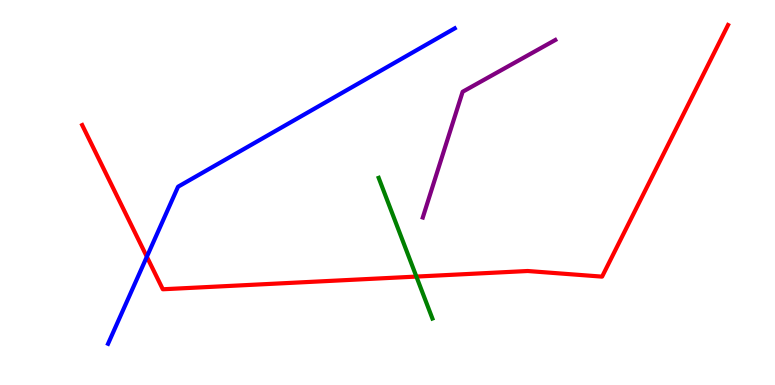[{'lines': ['blue', 'red'], 'intersections': [{'x': 1.89, 'y': 3.33}]}, {'lines': ['green', 'red'], 'intersections': [{'x': 5.37, 'y': 2.82}]}, {'lines': ['purple', 'red'], 'intersections': []}, {'lines': ['blue', 'green'], 'intersections': []}, {'lines': ['blue', 'purple'], 'intersections': []}, {'lines': ['green', 'purple'], 'intersections': []}]